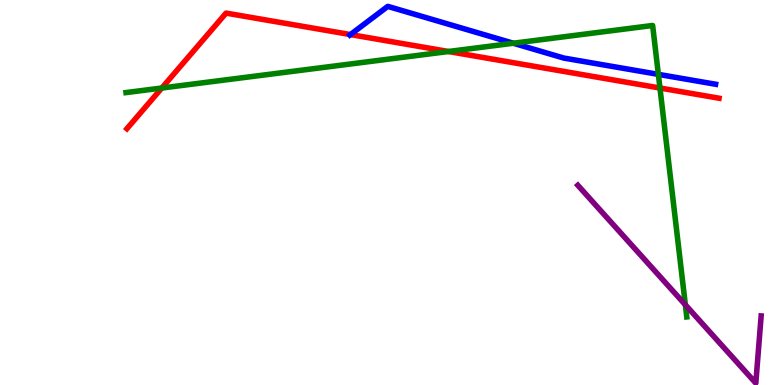[{'lines': ['blue', 'red'], 'intersections': [{'x': 4.52, 'y': 9.1}]}, {'lines': ['green', 'red'], 'intersections': [{'x': 2.09, 'y': 7.71}, {'x': 5.79, 'y': 8.66}, {'x': 8.52, 'y': 7.71}]}, {'lines': ['purple', 'red'], 'intersections': []}, {'lines': ['blue', 'green'], 'intersections': [{'x': 6.62, 'y': 8.88}, {'x': 8.5, 'y': 8.07}]}, {'lines': ['blue', 'purple'], 'intersections': []}, {'lines': ['green', 'purple'], 'intersections': [{'x': 8.84, 'y': 2.08}]}]